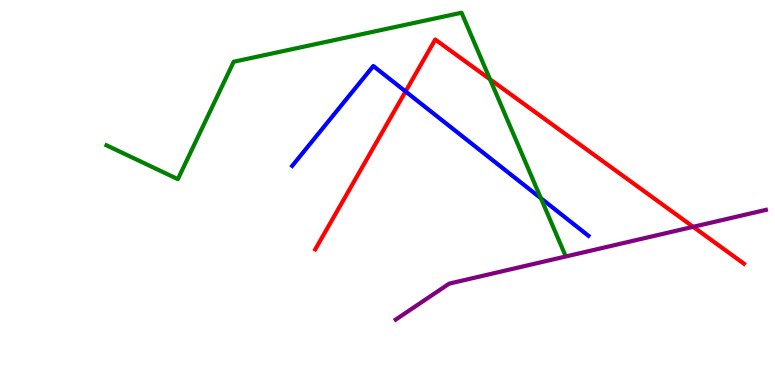[{'lines': ['blue', 'red'], 'intersections': [{'x': 5.23, 'y': 7.62}]}, {'lines': ['green', 'red'], 'intersections': [{'x': 6.32, 'y': 7.94}]}, {'lines': ['purple', 'red'], 'intersections': [{'x': 8.94, 'y': 4.11}]}, {'lines': ['blue', 'green'], 'intersections': [{'x': 6.98, 'y': 4.85}]}, {'lines': ['blue', 'purple'], 'intersections': []}, {'lines': ['green', 'purple'], 'intersections': []}]